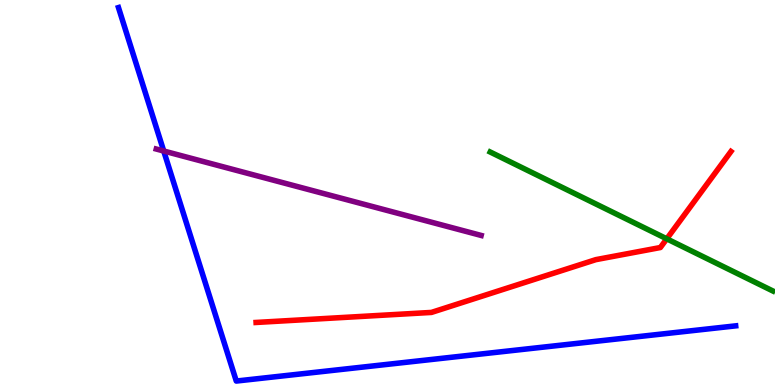[{'lines': ['blue', 'red'], 'intersections': []}, {'lines': ['green', 'red'], 'intersections': [{'x': 8.6, 'y': 3.8}]}, {'lines': ['purple', 'red'], 'intersections': []}, {'lines': ['blue', 'green'], 'intersections': []}, {'lines': ['blue', 'purple'], 'intersections': [{'x': 2.11, 'y': 6.08}]}, {'lines': ['green', 'purple'], 'intersections': []}]